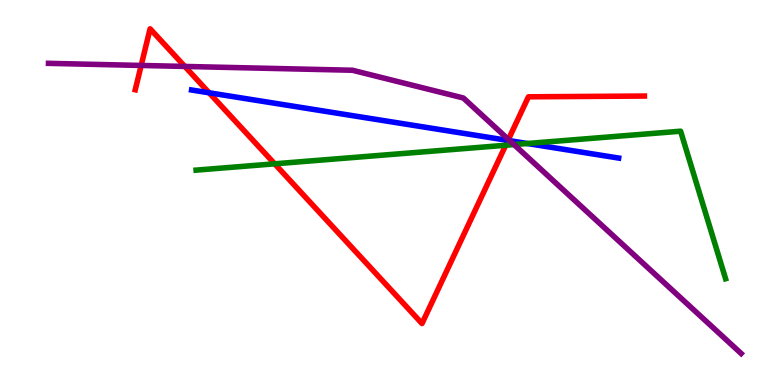[{'lines': ['blue', 'red'], 'intersections': [{'x': 2.7, 'y': 7.59}, {'x': 6.55, 'y': 6.35}]}, {'lines': ['green', 'red'], 'intersections': [{'x': 3.54, 'y': 5.74}, {'x': 6.53, 'y': 6.23}]}, {'lines': ['purple', 'red'], 'intersections': [{'x': 1.82, 'y': 8.3}, {'x': 2.38, 'y': 8.27}, {'x': 6.56, 'y': 6.38}]}, {'lines': ['blue', 'green'], 'intersections': [{'x': 6.8, 'y': 6.27}]}, {'lines': ['blue', 'purple'], 'intersections': [{'x': 6.58, 'y': 6.35}]}, {'lines': ['green', 'purple'], 'intersections': [{'x': 6.63, 'y': 6.24}]}]